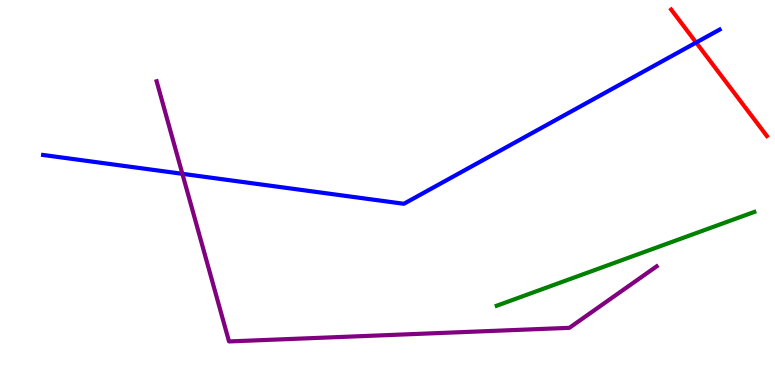[{'lines': ['blue', 'red'], 'intersections': [{'x': 8.98, 'y': 8.89}]}, {'lines': ['green', 'red'], 'intersections': []}, {'lines': ['purple', 'red'], 'intersections': []}, {'lines': ['blue', 'green'], 'intersections': []}, {'lines': ['blue', 'purple'], 'intersections': [{'x': 2.35, 'y': 5.49}]}, {'lines': ['green', 'purple'], 'intersections': []}]